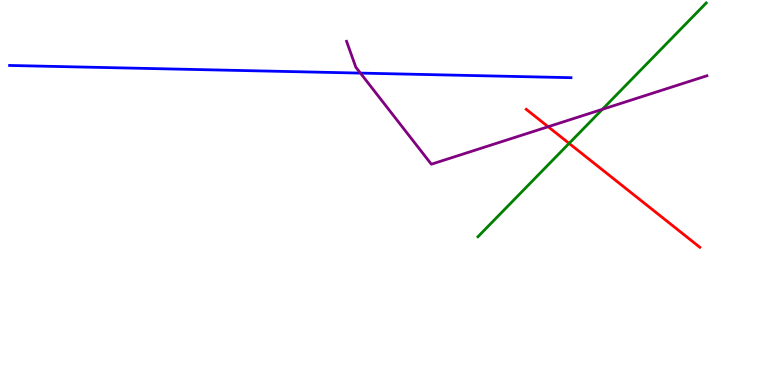[{'lines': ['blue', 'red'], 'intersections': []}, {'lines': ['green', 'red'], 'intersections': [{'x': 7.34, 'y': 6.28}]}, {'lines': ['purple', 'red'], 'intersections': [{'x': 7.07, 'y': 6.71}]}, {'lines': ['blue', 'green'], 'intersections': []}, {'lines': ['blue', 'purple'], 'intersections': [{'x': 4.65, 'y': 8.1}]}, {'lines': ['green', 'purple'], 'intersections': [{'x': 7.77, 'y': 7.16}]}]